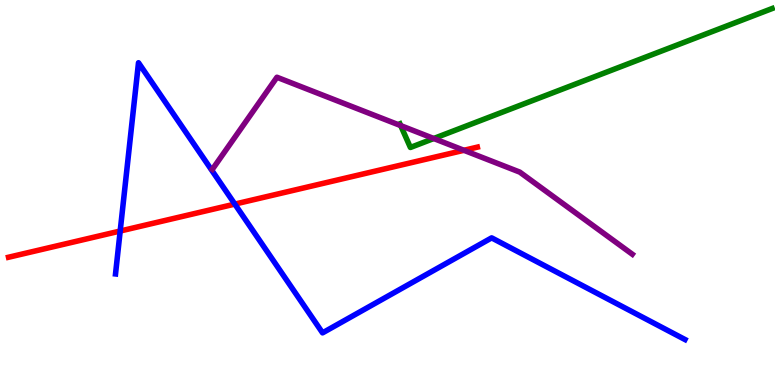[{'lines': ['blue', 'red'], 'intersections': [{'x': 1.55, 'y': 4.0}, {'x': 3.03, 'y': 4.7}]}, {'lines': ['green', 'red'], 'intersections': []}, {'lines': ['purple', 'red'], 'intersections': [{'x': 5.99, 'y': 6.1}]}, {'lines': ['blue', 'green'], 'intersections': []}, {'lines': ['blue', 'purple'], 'intersections': []}, {'lines': ['green', 'purple'], 'intersections': [{'x': 5.17, 'y': 6.74}, {'x': 5.6, 'y': 6.4}]}]